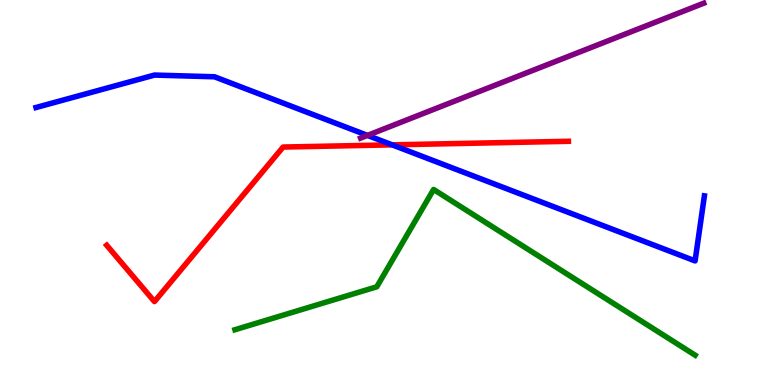[{'lines': ['blue', 'red'], 'intersections': [{'x': 5.06, 'y': 6.24}]}, {'lines': ['green', 'red'], 'intersections': []}, {'lines': ['purple', 'red'], 'intersections': []}, {'lines': ['blue', 'green'], 'intersections': []}, {'lines': ['blue', 'purple'], 'intersections': [{'x': 4.74, 'y': 6.48}]}, {'lines': ['green', 'purple'], 'intersections': []}]